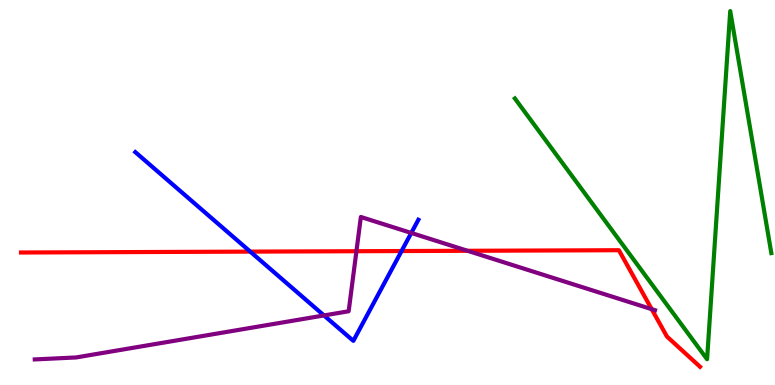[{'lines': ['blue', 'red'], 'intersections': [{'x': 3.23, 'y': 3.46}, {'x': 5.18, 'y': 3.48}]}, {'lines': ['green', 'red'], 'intersections': []}, {'lines': ['purple', 'red'], 'intersections': [{'x': 4.6, 'y': 3.47}, {'x': 6.03, 'y': 3.49}, {'x': 8.41, 'y': 1.97}]}, {'lines': ['blue', 'green'], 'intersections': []}, {'lines': ['blue', 'purple'], 'intersections': [{'x': 4.18, 'y': 1.81}, {'x': 5.31, 'y': 3.95}]}, {'lines': ['green', 'purple'], 'intersections': []}]